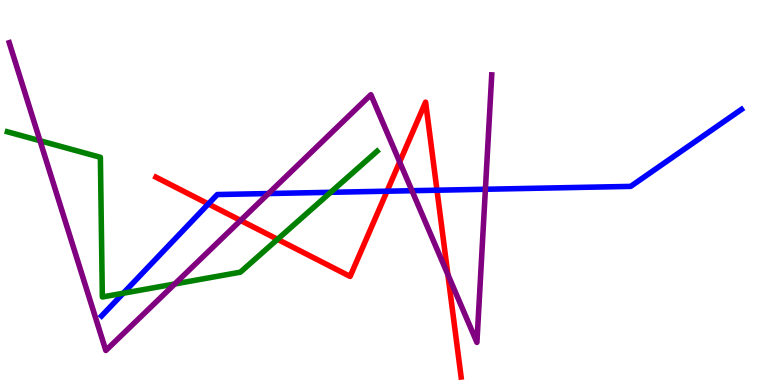[{'lines': ['blue', 'red'], 'intersections': [{'x': 2.69, 'y': 4.7}, {'x': 4.99, 'y': 5.03}, {'x': 5.64, 'y': 5.06}]}, {'lines': ['green', 'red'], 'intersections': [{'x': 3.58, 'y': 3.78}]}, {'lines': ['purple', 'red'], 'intersections': [{'x': 3.1, 'y': 4.27}, {'x': 5.16, 'y': 5.79}, {'x': 5.78, 'y': 2.87}]}, {'lines': ['blue', 'green'], 'intersections': [{'x': 1.59, 'y': 2.38}, {'x': 4.27, 'y': 5.0}]}, {'lines': ['blue', 'purple'], 'intersections': [{'x': 3.46, 'y': 4.97}, {'x': 5.32, 'y': 5.05}, {'x': 6.26, 'y': 5.08}]}, {'lines': ['green', 'purple'], 'intersections': [{'x': 0.516, 'y': 6.34}, {'x': 2.25, 'y': 2.62}]}]